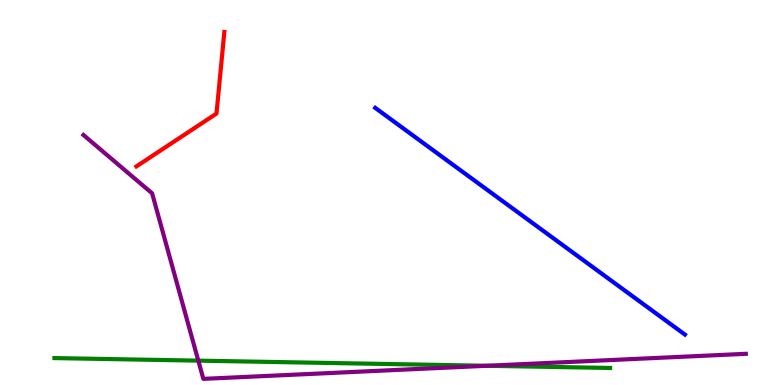[{'lines': ['blue', 'red'], 'intersections': []}, {'lines': ['green', 'red'], 'intersections': []}, {'lines': ['purple', 'red'], 'intersections': []}, {'lines': ['blue', 'green'], 'intersections': []}, {'lines': ['blue', 'purple'], 'intersections': []}, {'lines': ['green', 'purple'], 'intersections': [{'x': 2.56, 'y': 0.633}, {'x': 6.28, 'y': 0.499}]}]